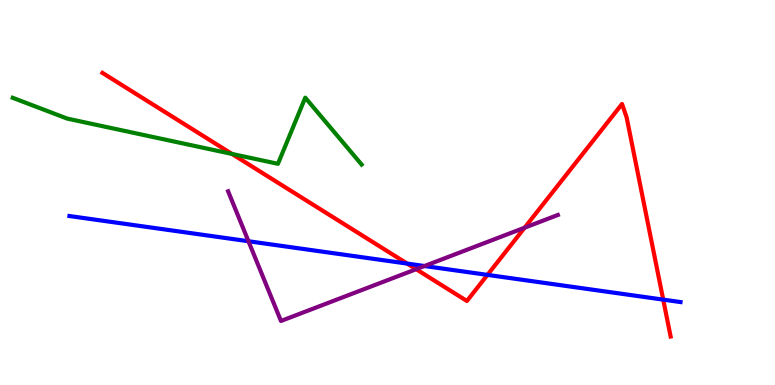[{'lines': ['blue', 'red'], 'intersections': [{'x': 5.25, 'y': 3.15}, {'x': 6.29, 'y': 2.86}, {'x': 8.56, 'y': 2.22}]}, {'lines': ['green', 'red'], 'intersections': [{'x': 2.99, 'y': 6.0}]}, {'lines': ['purple', 'red'], 'intersections': [{'x': 5.37, 'y': 3.01}, {'x': 6.77, 'y': 4.09}]}, {'lines': ['blue', 'green'], 'intersections': []}, {'lines': ['blue', 'purple'], 'intersections': [{'x': 3.21, 'y': 3.73}, {'x': 5.48, 'y': 3.09}]}, {'lines': ['green', 'purple'], 'intersections': []}]